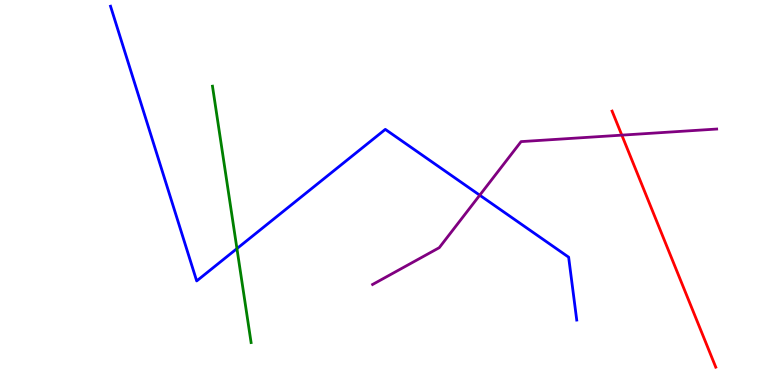[{'lines': ['blue', 'red'], 'intersections': []}, {'lines': ['green', 'red'], 'intersections': []}, {'lines': ['purple', 'red'], 'intersections': [{'x': 8.02, 'y': 6.49}]}, {'lines': ['blue', 'green'], 'intersections': [{'x': 3.06, 'y': 3.54}]}, {'lines': ['blue', 'purple'], 'intersections': [{'x': 6.19, 'y': 4.93}]}, {'lines': ['green', 'purple'], 'intersections': []}]